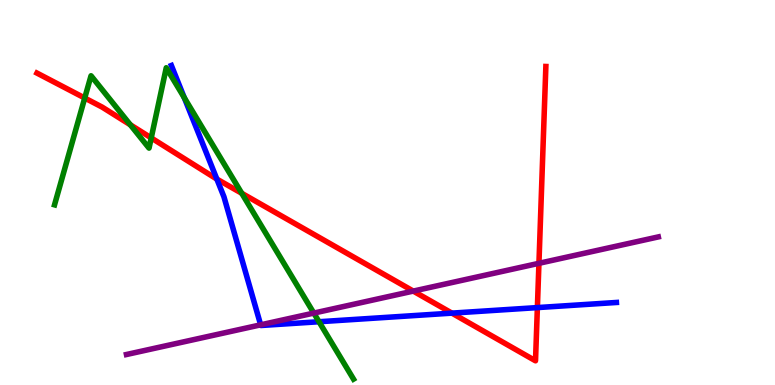[{'lines': ['blue', 'red'], 'intersections': [{'x': 2.8, 'y': 5.35}, {'x': 5.83, 'y': 1.87}, {'x': 6.93, 'y': 2.01}]}, {'lines': ['green', 'red'], 'intersections': [{'x': 1.09, 'y': 7.45}, {'x': 1.68, 'y': 6.76}, {'x': 1.95, 'y': 6.42}, {'x': 3.12, 'y': 4.98}]}, {'lines': ['purple', 'red'], 'intersections': [{'x': 5.33, 'y': 2.44}, {'x': 6.95, 'y': 3.16}]}, {'lines': ['blue', 'green'], 'intersections': [{'x': 2.38, 'y': 7.46}, {'x': 4.12, 'y': 1.64}]}, {'lines': ['blue', 'purple'], 'intersections': [{'x': 3.36, 'y': 1.56}]}, {'lines': ['green', 'purple'], 'intersections': [{'x': 4.05, 'y': 1.87}]}]